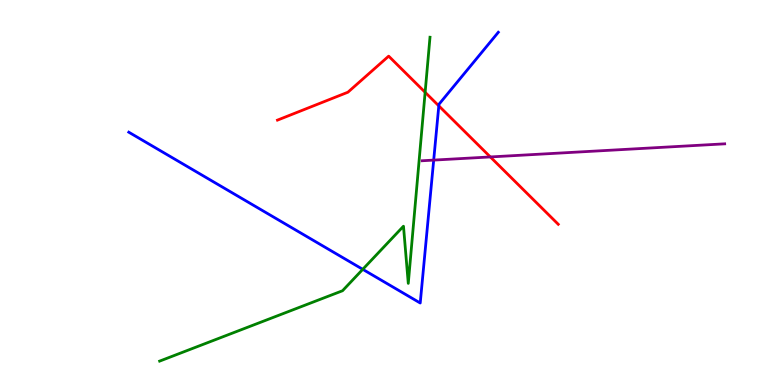[{'lines': ['blue', 'red'], 'intersections': [{'x': 5.66, 'y': 7.25}]}, {'lines': ['green', 'red'], 'intersections': [{'x': 5.49, 'y': 7.6}]}, {'lines': ['purple', 'red'], 'intersections': [{'x': 6.33, 'y': 5.92}]}, {'lines': ['blue', 'green'], 'intersections': [{'x': 4.68, 'y': 3.0}]}, {'lines': ['blue', 'purple'], 'intersections': [{'x': 5.6, 'y': 5.84}]}, {'lines': ['green', 'purple'], 'intersections': []}]